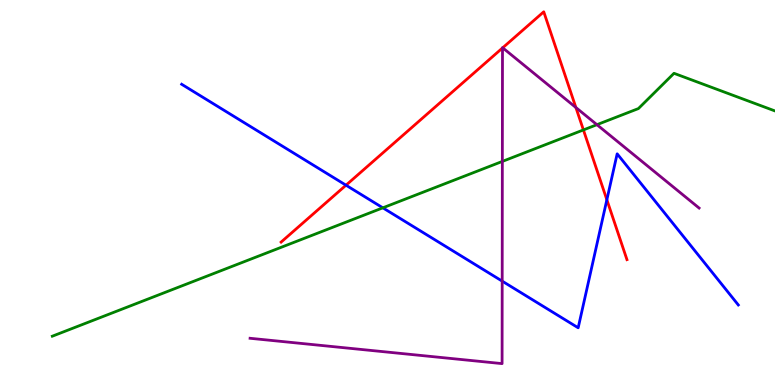[{'lines': ['blue', 'red'], 'intersections': [{'x': 4.46, 'y': 5.19}, {'x': 7.83, 'y': 4.81}]}, {'lines': ['green', 'red'], 'intersections': [{'x': 7.53, 'y': 6.63}]}, {'lines': ['purple', 'red'], 'intersections': [{'x': 6.48, 'y': 8.75}, {'x': 6.49, 'y': 8.76}, {'x': 7.43, 'y': 7.21}]}, {'lines': ['blue', 'green'], 'intersections': [{'x': 4.94, 'y': 4.6}]}, {'lines': ['blue', 'purple'], 'intersections': [{'x': 6.48, 'y': 2.7}]}, {'lines': ['green', 'purple'], 'intersections': [{'x': 6.48, 'y': 5.81}, {'x': 7.7, 'y': 6.76}]}]